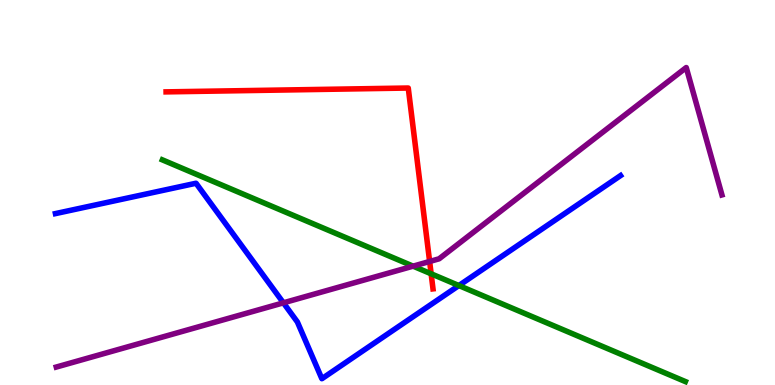[{'lines': ['blue', 'red'], 'intersections': []}, {'lines': ['green', 'red'], 'intersections': [{'x': 5.56, 'y': 2.89}]}, {'lines': ['purple', 'red'], 'intersections': [{'x': 5.54, 'y': 3.21}]}, {'lines': ['blue', 'green'], 'intersections': [{'x': 5.92, 'y': 2.58}]}, {'lines': ['blue', 'purple'], 'intersections': [{'x': 3.66, 'y': 2.13}]}, {'lines': ['green', 'purple'], 'intersections': [{'x': 5.33, 'y': 3.09}]}]